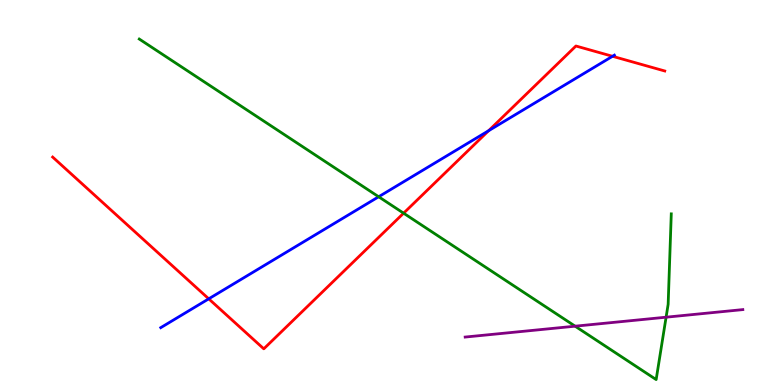[{'lines': ['blue', 'red'], 'intersections': [{'x': 2.69, 'y': 2.24}, {'x': 6.3, 'y': 6.6}, {'x': 7.9, 'y': 8.54}]}, {'lines': ['green', 'red'], 'intersections': [{'x': 5.21, 'y': 4.46}]}, {'lines': ['purple', 'red'], 'intersections': []}, {'lines': ['blue', 'green'], 'intersections': [{'x': 4.89, 'y': 4.89}]}, {'lines': ['blue', 'purple'], 'intersections': []}, {'lines': ['green', 'purple'], 'intersections': [{'x': 7.42, 'y': 1.53}, {'x': 8.59, 'y': 1.76}]}]